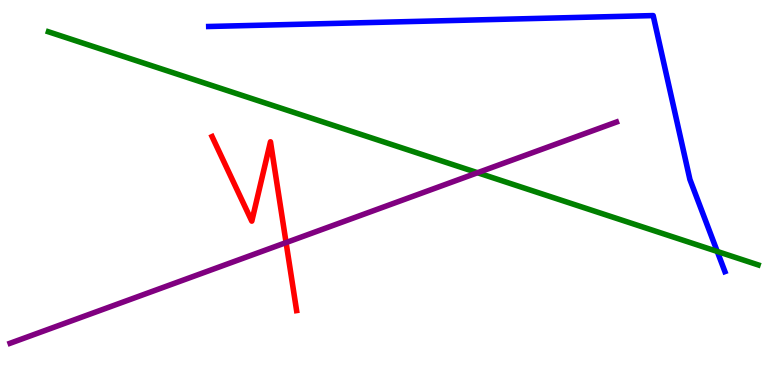[{'lines': ['blue', 'red'], 'intersections': []}, {'lines': ['green', 'red'], 'intersections': []}, {'lines': ['purple', 'red'], 'intersections': [{'x': 3.69, 'y': 3.7}]}, {'lines': ['blue', 'green'], 'intersections': [{'x': 9.25, 'y': 3.47}]}, {'lines': ['blue', 'purple'], 'intersections': []}, {'lines': ['green', 'purple'], 'intersections': [{'x': 6.16, 'y': 5.51}]}]